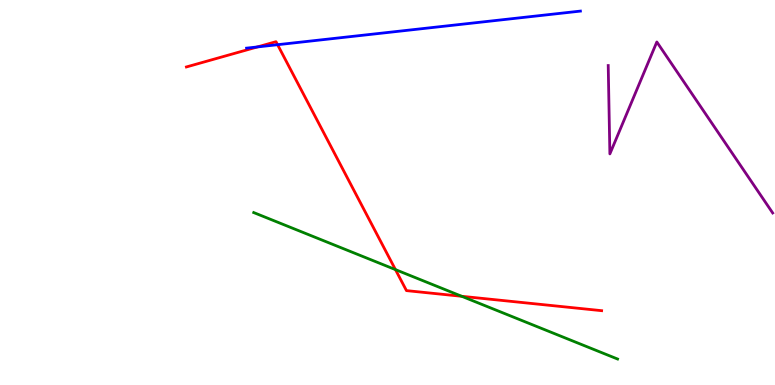[{'lines': ['blue', 'red'], 'intersections': [{'x': 3.32, 'y': 8.78}, {'x': 3.58, 'y': 8.84}]}, {'lines': ['green', 'red'], 'intersections': [{'x': 5.1, 'y': 3.0}, {'x': 5.96, 'y': 2.3}]}, {'lines': ['purple', 'red'], 'intersections': []}, {'lines': ['blue', 'green'], 'intersections': []}, {'lines': ['blue', 'purple'], 'intersections': []}, {'lines': ['green', 'purple'], 'intersections': []}]